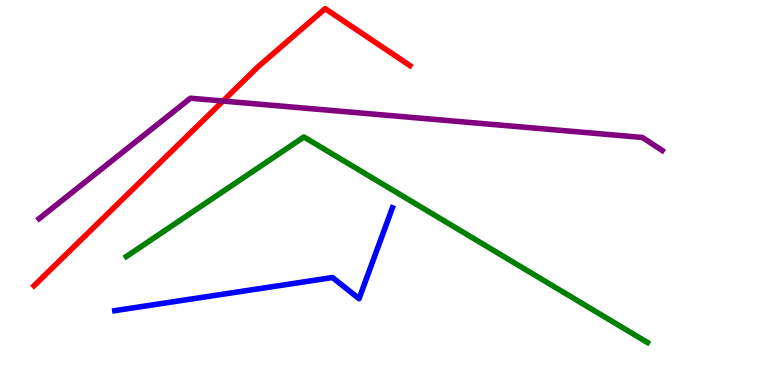[{'lines': ['blue', 'red'], 'intersections': []}, {'lines': ['green', 'red'], 'intersections': []}, {'lines': ['purple', 'red'], 'intersections': [{'x': 2.88, 'y': 7.38}]}, {'lines': ['blue', 'green'], 'intersections': []}, {'lines': ['blue', 'purple'], 'intersections': []}, {'lines': ['green', 'purple'], 'intersections': []}]